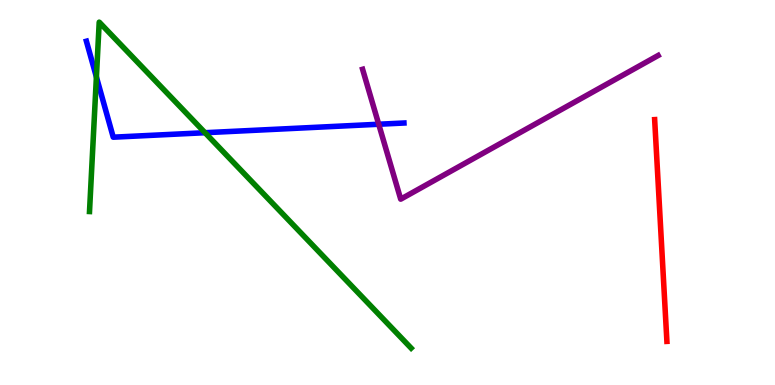[{'lines': ['blue', 'red'], 'intersections': []}, {'lines': ['green', 'red'], 'intersections': []}, {'lines': ['purple', 'red'], 'intersections': []}, {'lines': ['blue', 'green'], 'intersections': [{'x': 1.24, 'y': 8.0}, {'x': 2.65, 'y': 6.55}]}, {'lines': ['blue', 'purple'], 'intersections': [{'x': 4.89, 'y': 6.77}]}, {'lines': ['green', 'purple'], 'intersections': []}]